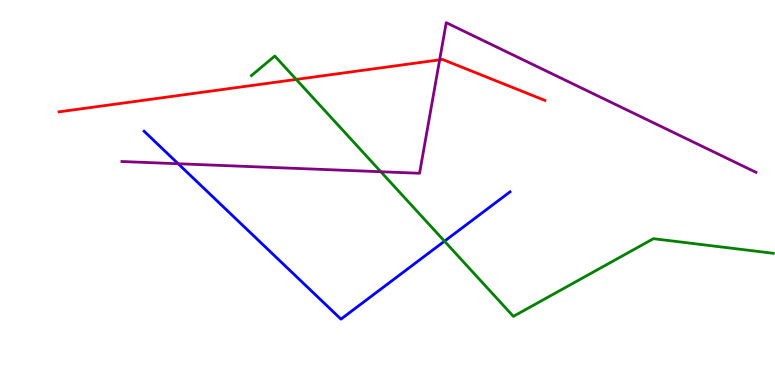[{'lines': ['blue', 'red'], 'intersections': []}, {'lines': ['green', 'red'], 'intersections': [{'x': 3.82, 'y': 7.94}]}, {'lines': ['purple', 'red'], 'intersections': [{'x': 5.67, 'y': 8.45}]}, {'lines': ['blue', 'green'], 'intersections': [{'x': 5.74, 'y': 3.74}]}, {'lines': ['blue', 'purple'], 'intersections': [{'x': 2.3, 'y': 5.75}]}, {'lines': ['green', 'purple'], 'intersections': [{'x': 4.91, 'y': 5.54}]}]